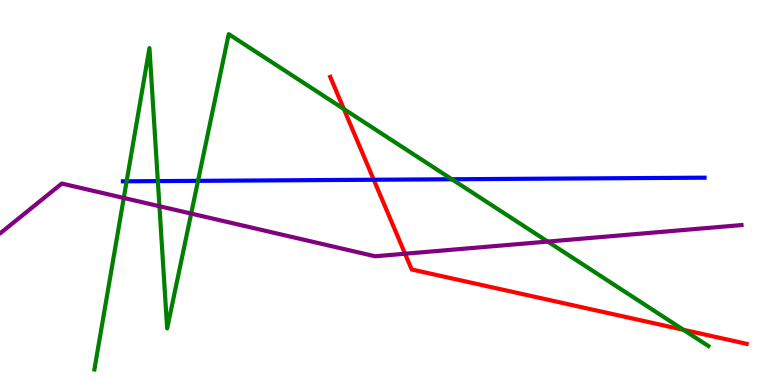[{'lines': ['blue', 'red'], 'intersections': [{'x': 4.82, 'y': 5.33}]}, {'lines': ['green', 'red'], 'intersections': [{'x': 4.44, 'y': 7.17}, {'x': 8.82, 'y': 1.43}]}, {'lines': ['purple', 'red'], 'intersections': [{'x': 5.23, 'y': 3.41}]}, {'lines': ['blue', 'green'], 'intersections': [{'x': 1.63, 'y': 5.29}, {'x': 2.04, 'y': 5.3}, {'x': 2.56, 'y': 5.3}, {'x': 5.83, 'y': 5.34}]}, {'lines': ['blue', 'purple'], 'intersections': []}, {'lines': ['green', 'purple'], 'intersections': [{'x': 1.6, 'y': 4.86}, {'x': 2.06, 'y': 4.64}, {'x': 2.47, 'y': 4.45}, {'x': 7.07, 'y': 3.73}]}]